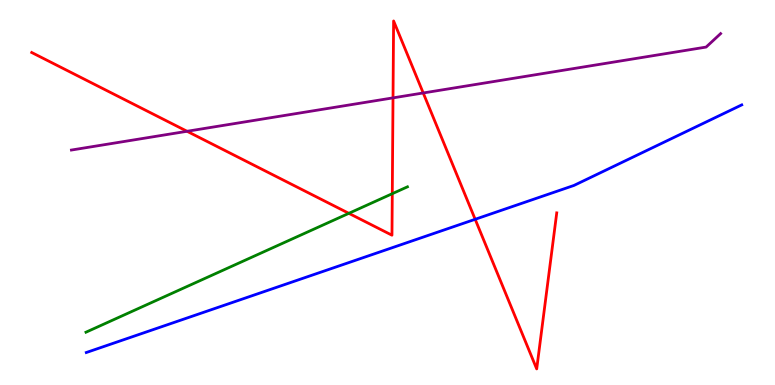[{'lines': ['blue', 'red'], 'intersections': [{'x': 6.13, 'y': 4.3}]}, {'lines': ['green', 'red'], 'intersections': [{'x': 4.5, 'y': 4.46}, {'x': 5.06, 'y': 4.97}]}, {'lines': ['purple', 'red'], 'intersections': [{'x': 2.41, 'y': 6.59}, {'x': 5.07, 'y': 7.46}, {'x': 5.46, 'y': 7.59}]}, {'lines': ['blue', 'green'], 'intersections': []}, {'lines': ['blue', 'purple'], 'intersections': []}, {'lines': ['green', 'purple'], 'intersections': []}]